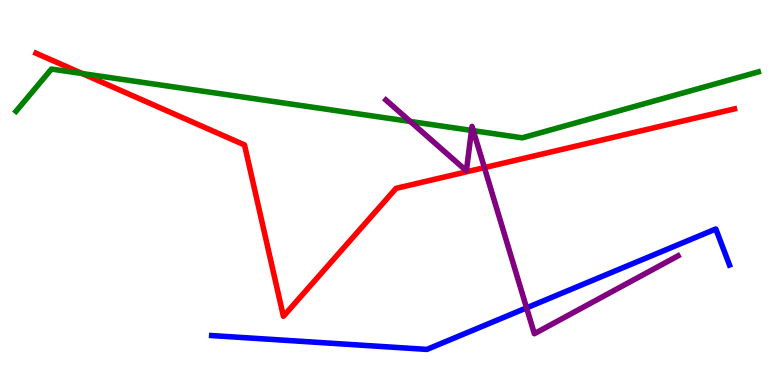[{'lines': ['blue', 'red'], 'intersections': []}, {'lines': ['green', 'red'], 'intersections': [{'x': 1.06, 'y': 8.09}]}, {'lines': ['purple', 'red'], 'intersections': [{'x': 6.25, 'y': 5.65}]}, {'lines': ['blue', 'green'], 'intersections': []}, {'lines': ['blue', 'purple'], 'intersections': [{'x': 6.79, 'y': 2.0}]}, {'lines': ['green', 'purple'], 'intersections': [{'x': 5.29, 'y': 6.84}, {'x': 6.08, 'y': 6.61}, {'x': 6.11, 'y': 6.61}]}]